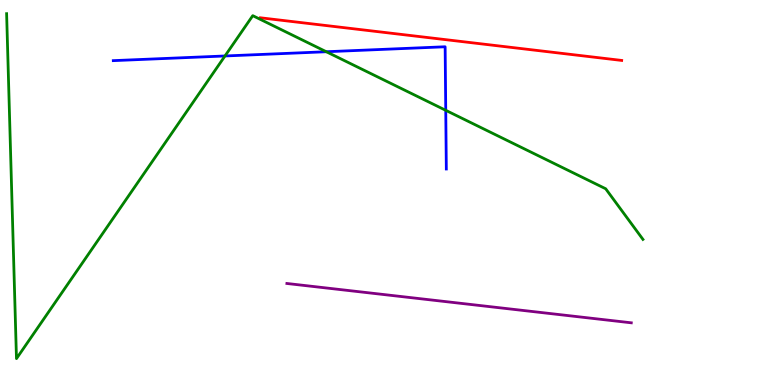[{'lines': ['blue', 'red'], 'intersections': []}, {'lines': ['green', 'red'], 'intersections': []}, {'lines': ['purple', 'red'], 'intersections': []}, {'lines': ['blue', 'green'], 'intersections': [{'x': 2.9, 'y': 8.55}, {'x': 4.21, 'y': 8.66}, {'x': 5.75, 'y': 7.13}]}, {'lines': ['blue', 'purple'], 'intersections': []}, {'lines': ['green', 'purple'], 'intersections': []}]